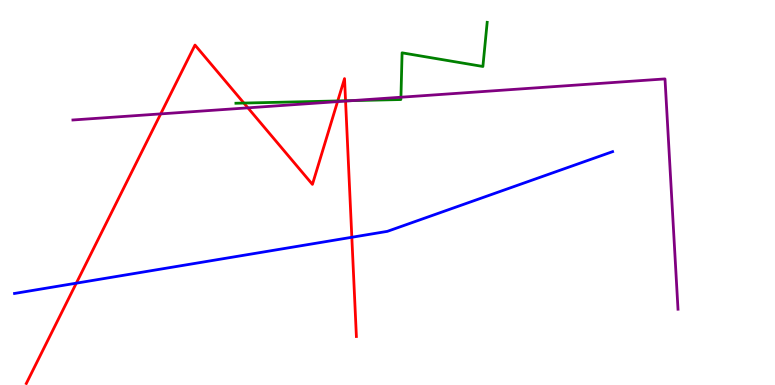[{'lines': ['blue', 'red'], 'intersections': [{'x': 0.985, 'y': 2.65}, {'x': 4.54, 'y': 3.84}]}, {'lines': ['green', 'red'], 'intersections': [{'x': 3.15, 'y': 7.32}, {'x': 4.36, 'y': 7.38}, {'x': 4.46, 'y': 7.38}]}, {'lines': ['purple', 'red'], 'intersections': [{'x': 2.07, 'y': 7.04}, {'x': 3.2, 'y': 7.2}, {'x': 4.36, 'y': 7.36}, {'x': 4.46, 'y': 7.37}]}, {'lines': ['blue', 'green'], 'intersections': []}, {'lines': ['blue', 'purple'], 'intersections': []}, {'lines': ['green', 'purple'], 'intersections': [{'x': 4.54, 'y': 7.39}, {'x': 5.17, 'y': 7.47}]}]